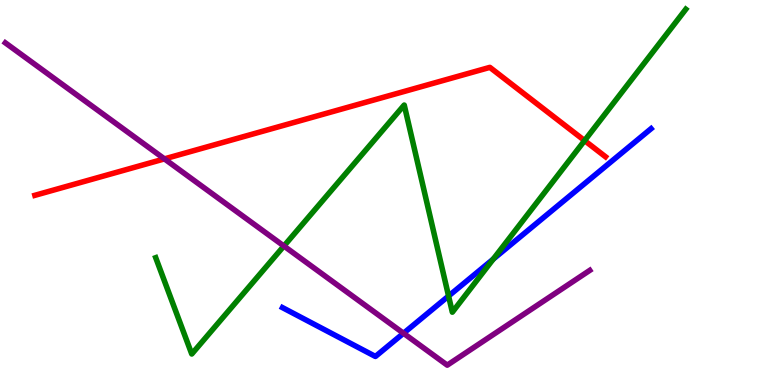[{'lines': ['blue', 'red'], 'intersections': []}, {'lines': ['green', 'red'], 'intersections': [{'x': 7.54, 'y': 6.35}]}, {'lines': ['purple', 'red'], 'intersections': [{'x': 2.12, 'y': 5.87}]}, {'lines': ['blue', 'green'], 'intersections': [{'x': 5.79, 'y': 2.31}, {'x': 6.36, 'y': 3.27}]}, {'lines': ['blue', 'purple'], 'intersections': [{'x': 5.21, 'y': 1.34}]}, {'lines': ['green', 'purple'], 'intersections': [{'x': 3.66, 'y': 3.61}]}]